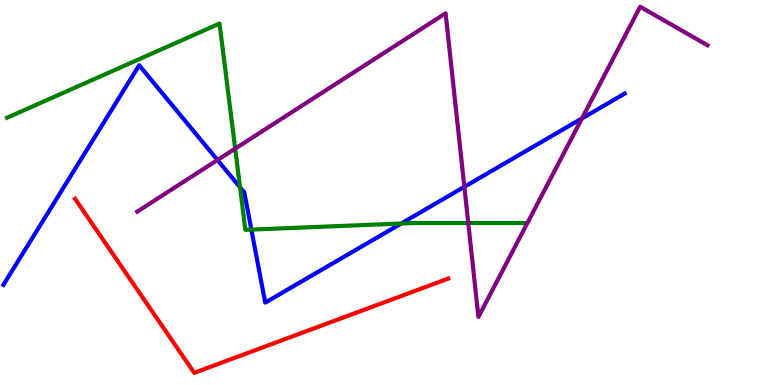[{'lines': ['blue', 'red'], 'intersections': []}, {'lines': ['green', 'red'], 'intersections': []}, {'lines': ['purple', 'red'], 'intersections': []}, {'lines': ['blue', 'green'], 'intersections': [{'x': 3.1, 'y': 5.14}, {'x': 3.24, 'y': 4.04}, {'x': 5.18, 'y': 4.19}]}, {'lines': ['blue', 'purple'], 'intersections': [{'x': 2.81, 'y': 5.84}, {'x': 5.99, 'y': 5.15}, {'x': 7.51, 'y': 6.92}]}, {'lines': ['green', 'purple'], 'intersections': [{'x': 3.03, 'y': 6.14}, {'x': 6.04, 'y': 4.21}]}]